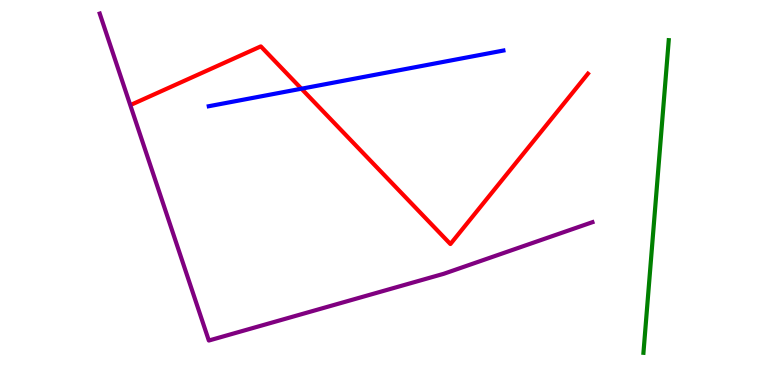[{'lines': ['blue', 'red'], 'intersections': [{'x': 3.89, 'y': 7.7}]}, {'lines': ['green', 'red'], 'intersections': []}, {'lines': ['purple', 'red'], 'intersections': []}, {'lines': ['blue', 'green'], 'intersections': []}, {'lines': ['blue', 'purple'], 'intersections': []}, {'lines': ['green', 'purple'], 'intersections': []}]